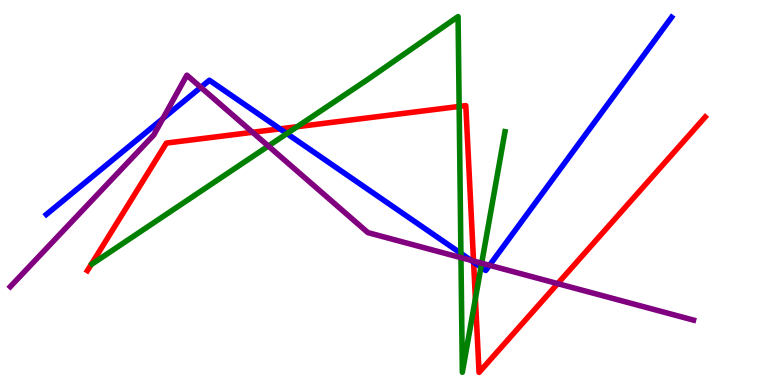[{'lines': ['blue', 'red'], 'intersections': [{'x': 3.61, 'y': 6.65}, {'x': 6.11, 'y': 3.19}]}, {'lines': ['green', 'red'], 'intersections': [{'x': 3.83, 'y': 6.71}, {'x': 5.92, 'y': 7.24}, {'x': 6.13, 'y': 2.24}]}, {'lines': ['purple', 'red'], 'intersections': [{'x': 3.26, 'y': 6.56}, {'x': 6.11, 'y': 3.22}, {'x': 7.2, 'y': 2.63}]}, {'lines': ['blue', 'green'], 'intersections': [{'x': 3.7, 'y': 6.53}, {'x': 5.95, 'y': 3.42}, {'x': 6.21, 'y': 3.06}]}, {'lines': ['blue', 'purple'], 'intersections': [{'x': 2.1, 'y': 6.92}, {'x': 2.59, 'y': 7.73}, {'x': 6.08, 'y': 3.24}, {'x': 6.32, 'y': 3.11}]}, {'lines': ['green', 'purple'], 'intersections': [{'x': 3.46, 'y': 6.21}, {'x': 5.95, 'y': 3.31}, {'x': 6.22, 'y': 3.16}]}]